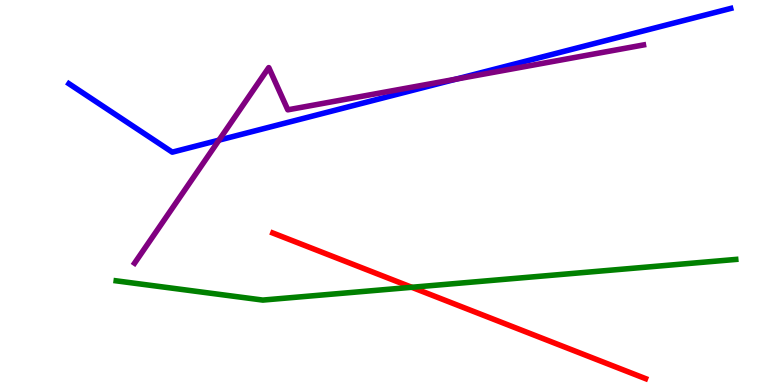[{'lines': ['blue', 'red'], 'intersections': []}, {'lines': ['green', 'red'], 'intersections': [{'x': 5.31, 'y': 2.54}]}, {'lines': ['purple', 'red'], 'intersections': []}, {'lines': ['blue', 'green'], 'intersections': []}, {'lines': ['blue', 'purple'], 'intersections': [{'x': 2.83, 'y': 6.36}, {'x': 5.88, 'y': 7.94}]}, {'lines': ['green', 'purple'], 'intersections': []}]